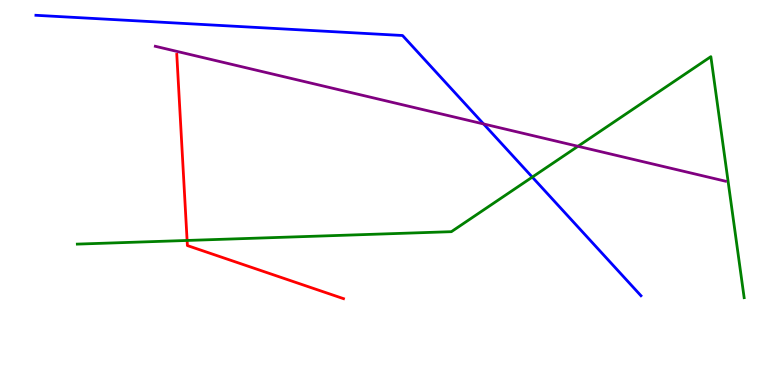[{'lines': ['blue', 'red'], 'intersections': []}, {'lines': ['green', 'red'], 'intersections': [{'x': 2.41, 'y': 3.75}]}, {'lines': ['purple', 'red'], 'intersections': []}, {'lines': ['blue', 'green'], 'intersections': [{'x': 6.87, 'y': 5.4}]}, {'lines': ['blue', 'purple'], 'intersections': [{'x': 6.24, 'y': 6.78}]}, {'lines': ['green', 'purple'], 'intersections': [{'x': 7.46, 'y': 6.2}]}]